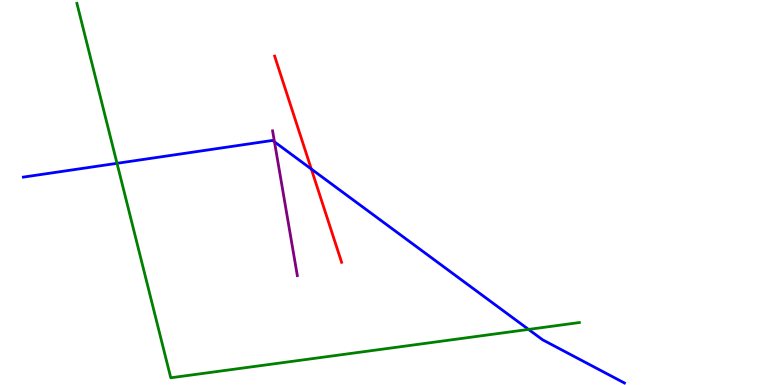[{'lines': ['blue', 'red'], 'intersections': [{'x': 4.02, 'y': 5.61}]}, {'lines': ['green', 'red'], 'intersections': []}, {'lines': ['purple', 'red'], 'intersections': []}, {'lines': ['blue', 'green'], 'intersections': [{'x': 1.51, 'y': 5.76}, {'x': 6.82, 'y': 1.44}]}, {'lines': ['blue', 'purple'], 'intersections': [{'x': 3.54, 'y': 6.32}]}, {'lines': ['green', 'purple'], 'intersections': []}]